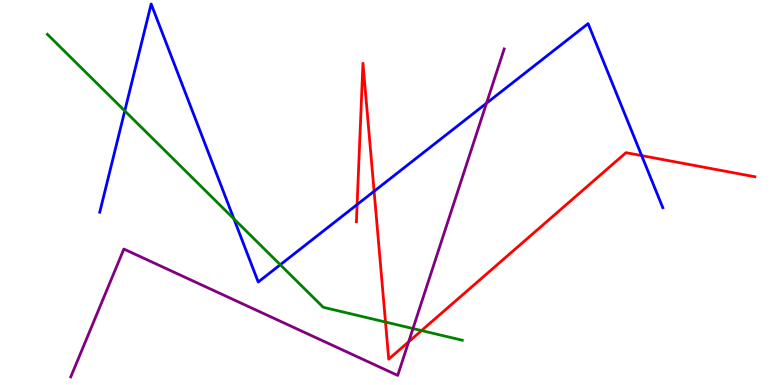[{'lines': ['blue', 'red'], 'intersections': [{'x': 4.61, 'y': 4.69}, {'x': 4.83, 'y': 5.03}, {'x': 8.28, 'y': 5.96}]}, {'lines': ['green', 'red'], 'intersections': [{'x': 4.97, 'y': 1.64}, {'x': 5.44, 'y': 1.41}]}, {'lines': ['purple', 'red'], 'intersections': [{'x': 5.27, 'y': 1.12}]}, {'lines': ['blue', 'green'], 'intersections': [{'x': 1.61, 'y': 7.12}, {'x': 3.02, 'y': 4.31}, {'x': 3.62, 'y': 3.12}]}, {'lines': ['blue', 'purple'], 'intersections': [{'x': 6.28, 'y': 7.32}]}, {'lines': ['green', 'purple'], 'intersections': [{'x': 5.33, 'y': 1.47}]}]